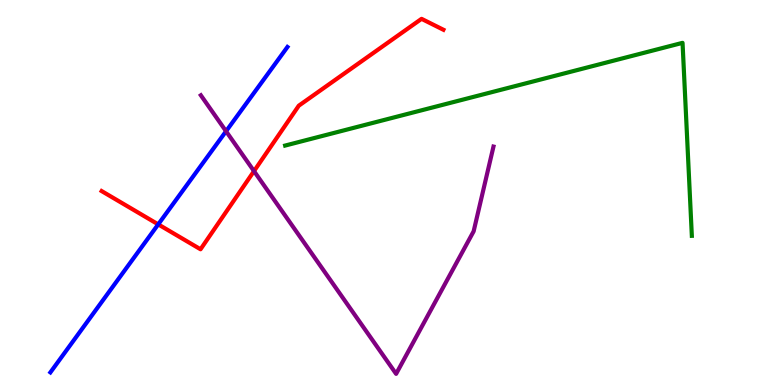[{'lines': ['blue', 'red'], 'intersections': [{'x': 2.04, 'y': 4.17}]}, {'lines': ['green', 'red'], 'intersections': []}, {'lines': ['purple', 'red'], 'intersections': [{'x': 3.28, 'y': 5.56}]}, {'lines': ['blue', 'green'], 'intersections': []}, {'lines': ['blue', 'purple'], 'intersections': [{'x': 2.92, 'y': 6.59}]}, {'lines': ['green', 'purple'], 'intersections': []}]